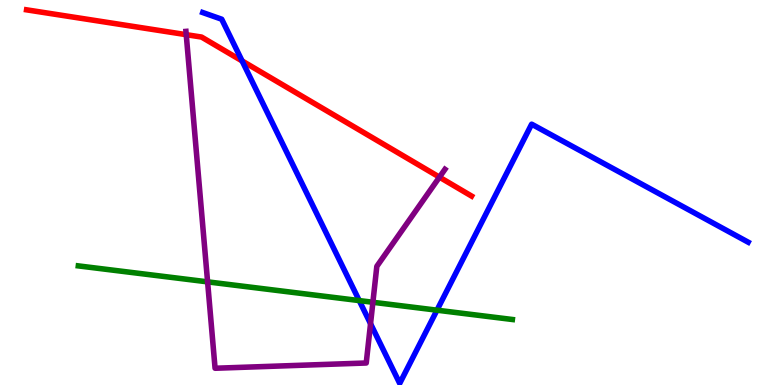[{'lines': ['blue', 'red'], 'intersections': [{'x': 3.12, 'y': 8.42}]}, {'lines': ['green', 'red'], 'intersections': []}, {'lines': ['purple', 'red'], 'intersections': [{'x': 2.4, 'y': 9.1}, {'x': 5.67, 'y': 5.4}]}, {'lines': ['blue', 'green'], 'intersections': [{'x': 4.64, 'y': 2.19}, {'x': 5.64, 'y': 1.94}]}, {'lines': ['blue', 'purple'], 'intersections': [{'x': 4.78, 'y': 1.59}]}, {'lines': ['green', 'purple'], 'intersections': [{'x': 2.68, 'y': 2.68}, {'x': 4.81, 'y': 2.15}]}]